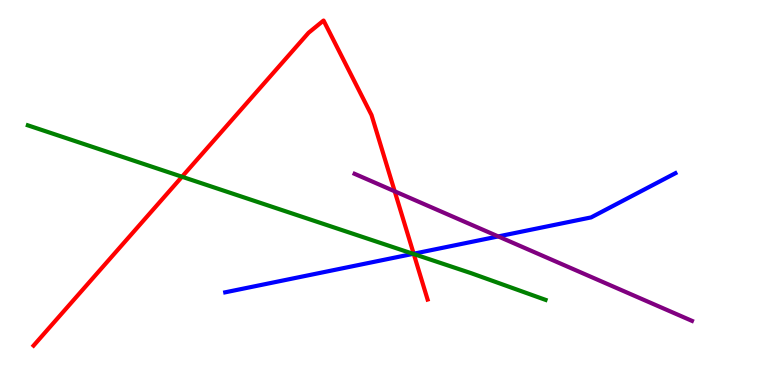[{'lines': ['blue', 'red'], 'intersections': [{'x': 5.34, 'y': 3.41}]}, {'lines': ['green', 'red'], 'intersections': [{'x': 2.35, 'y': 5.41}, {'x': 5.34, 'y': 3.4}]}, {'lines': ['purple', 'red'], 'intersections': [{'x': 5.09, 'y': 5.03}]}, {'lines': ['blue', 'green'], 'intersections': [{'x': 5.33, 'y': 3.41}]}, {'lines': ['blue', 'purple'], 'intersections': [{'x': 6.43, 'y': 3.86}]}, {'lines': ['green', 'purple'], 'intersections': []}]